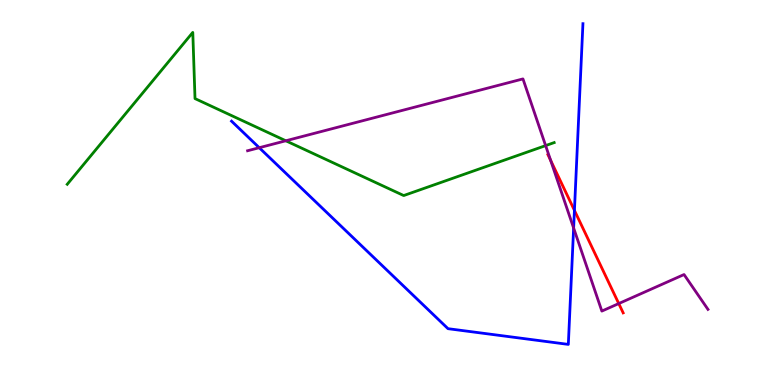[{'lines': ['blue', 'red'], 'intersections': [{'x': 7.41, 'y': 4.54}]}, {'lines': ['green', 'red'], 'intersections': []}, {'lines': ['purple', 'red'], 'intersections': [{'x': 7.1, 'y': 5.84}, {'x': 7.98, 'y': 2.12}]}, {'lines': ['blue', 'green'], 'intersections': []}, {'lines': ['blue', 'purple'], 'intersections': [{'x': 3.35, 'y': 6.16}, {'x': 7.4, 'y': 4.08}]}, {'lines': ['green', 'purple'], 'intersections': [{'x': 3.69, 'y': 6.34}, {'x': 7.04, 'y': 6.22}]}]